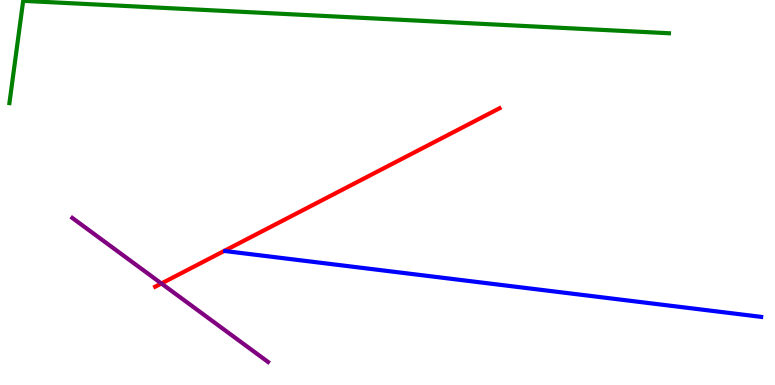[{'lines': ['blue', 'red'], 'intersections': []}, {'lines': ['green', 'red'], 'intersections': []}, {'lines': ['purple', 'red'], 'intersections': [{'x': 2.08, 'y': 2.64}]}, {'lines': ['blue', 'green'], 'intersections': []}, {'lines': ['blue', 'purple'], 'intersections': []}, {'lines': ['green', 'purple'], 'intersections': []}]